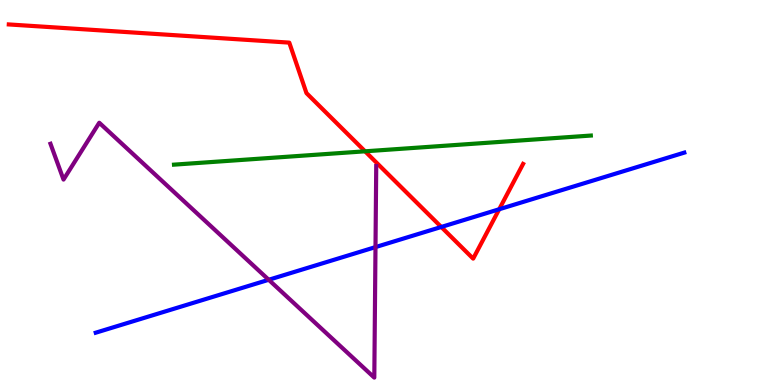[{'lines': ['blue', 'red'], 'intersections': [{'x': 5.69, 'y': 4.1}, {'x': 6.44, 'y': 4.56}]}, {'lines': ['green', 'red'], 'intersections': [{'x': 4.71, 'y': 6.07}]}, {'lines': ['purple', 'red'], 'intersections': []}, {'lines': ['blue', 'green'], 'intersections': []}, {'lines': ['blue', 'purple'], 'intersections': [{'x': 3.47, 'y': 2.73}, {'x': 4.85, 'y': 3.58}]}, {'lines': ['green', 'purple'], 'intersections': []}]